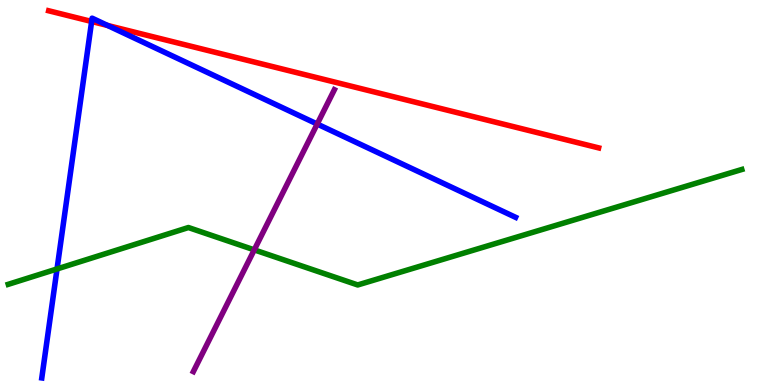[{'lines': ['blue', 'red'], 'intersections': [{'x': 1.18, 'y': 9.44}, {'x': 1.39, 'y': 9.34}]}, {'lines': ['green', 'red'], 'intersections': []}, {'lines': ['purple', 'red'], 'intersections': []}, {'lines': ['blue', 'green'], 'intersections': [{'x': 0.736, 'y': 3.01}]}, {'lines': ['blue', 'purple'], 'intersections': [{'x': 4.09, 'y': 6.78}]}, {'lines': ['green', 'purple'], 'intersections': [{'x': 3.28, 'y': 3.51}]}]